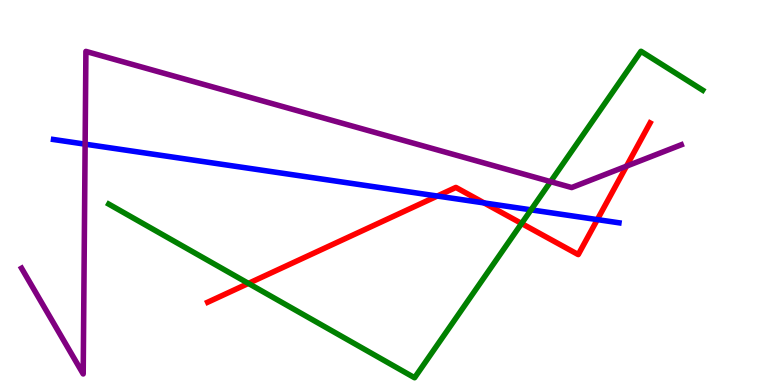[{'lines': ['blue', 'red'], 'intersections': [{'x': 5.64, 'y': 4.91}, {'x': 6.25, 'y': 4.73}, {'x': 7.71, 'y': 4.3}]}, {'lines': ['green', 'red'], 'intersections': [{'x': 3.21, 'y': 2.64}, {'x': 6.73, 'y': 4.2}]}, {'lines': ['purple', 'red'], 'intersections': [{'x': 8.08, 'y': 5.68}]}, {'lines': ['blue', 'green'], 'intersections': [{'x': 6.85, 'y': 4.55}]}, {'lines': ['blue', 'purple'], 'intersections': [{'x': 1.1, 'y': 6.26}]}, {'lines': ['green', 'purple'], 'intersections': [{'x': 7.1, 'y': 5.28}]}]